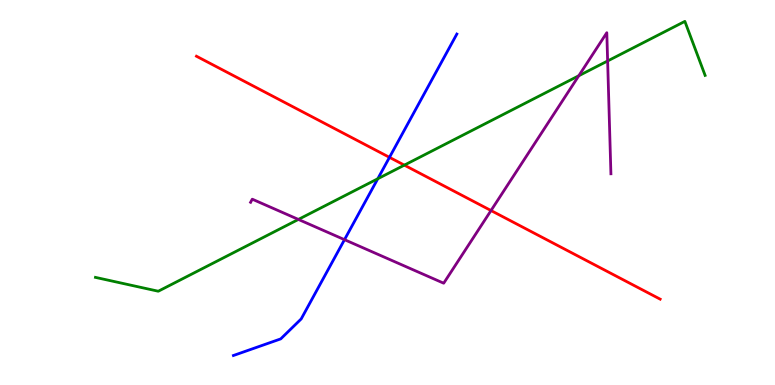[{'lines': ['blue', 'red'], 'intersections': [{'x': 5.03, 'y': 5.91}]}, {'lines': ['green', 'red'], 'intersections': [{'x': 5.22, 'y': 5.71}]}, {'lines': ['purple', 'red'], 'intersections': [{'x': 6.34, 'y': 4.53}]}, {'lines': ['blue', 'green'], 'intersections': [{'x': 4.87, 'y': 5.36}]}, {'lines': ['blue', 'purple'], 'intersections': [{'x': 4.45, 'y': 3.77}]}, {'lines': ['green', 'purple'], 'intersections': [{'x': 3.85, 'y': 4.3}, {'x': 7.47, 'y': 8.03}, {'x': 7.84, 'y': 8.42}]}]